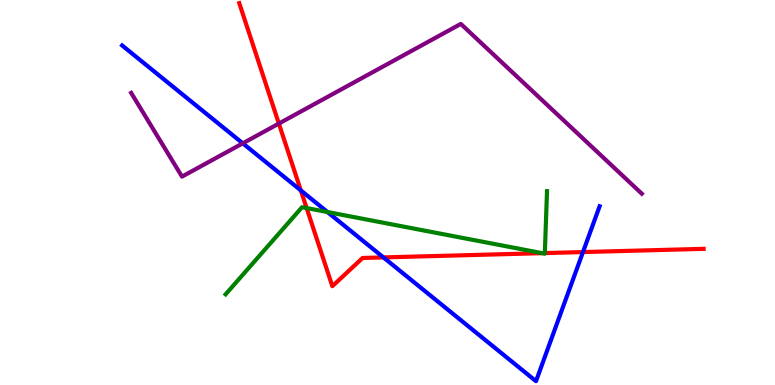[{'lines': ['blue', 'red'], 'intersections': [{'x': 3.88, 'y': 5.05}, {'x': 4.95, 'y': 3.31}, {'x': 7.52, 'y': 3.45}]}, {'lines': ['green', 'red'], 'intersections': [{'x': 3.96, 'y': 4.6}, {'x': 7.0, 'y': 3.42}, {'x': 7.03, 'y': 3.43}]}, {'lines': ['purple', 'red'], 'intersections': [{'x': 3.6, 'y': 6.79}]}, {'lines': ['blue', 'green'], 'intersections': [{'x': 4.23, 'y': 4.49}]}, {'lines': ['blue', 'purple'], 'intersections': [{'x': 3.13, 'y': 6.28}]}, {'lines': ['green', 'purple'], 'intersections': []}]